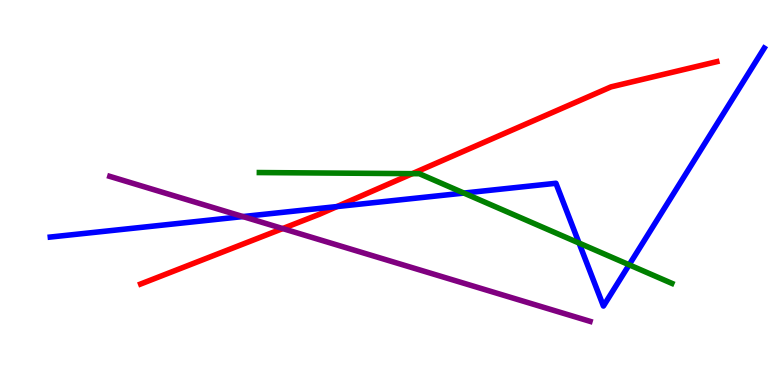[{'lines': ['blue', 'red'], 'intersections': [{'x': 4.35, 'y': 4.63}]}, {'lines': ['green', 'red'], 'intersections': [{'x': 5.32, 'y': 5.49}]}, {'lines': ['purple', 'red'], 'intersections': [{'x': 3.65, 'y': 4.06}]}, {'lines': ['blue', 'green'], 'intersections': [{'x': 5.99, 'y': 4.99}, {'x': 7.47, 'y': 3.69}, {'x': 8.12, 'y': 3.12}]}, {'lines': ['blue', 'purple'], 'intersections': [{'x': 3.13, 'y': 4.37}]}, {'lines': ['green', 'purple'], 'intersections': []}]